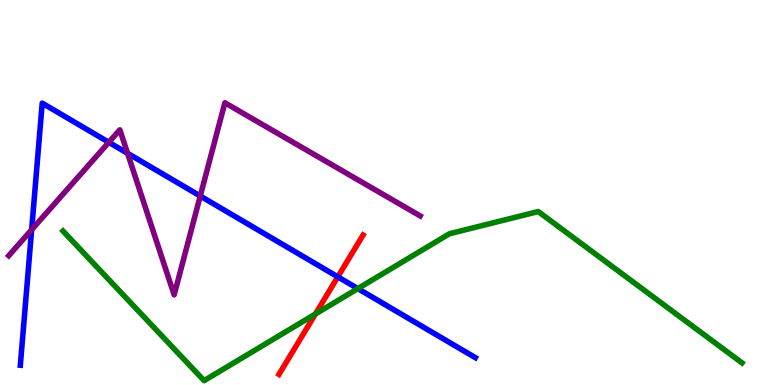[{'lines': ['blue', 'red'], 'intersections': [{'x': 4.36, 'y': 2.81}]}, {'lines': ['green', 'red'], 'intersections': [{'x': 4.07, 'y': 1.84}]}, {'lines': ['purple', 'red'], 'intersections': []}, {'lines': ['blue', 'green'], 'intersections': [{'x': 4.62, 'y': 2.5}]}, {'lines': ['blue', 'purple'], 'intersections': [{'x': 0.408, 'y': 4.03}, {'x': 1.4, 'y': 6.3}, {'x': 1.65, 'y': 6.02}, {'x': 2.58, 'y': 4.91}]}, {'lines': ['green', 'purple'], 'intersections': []}]